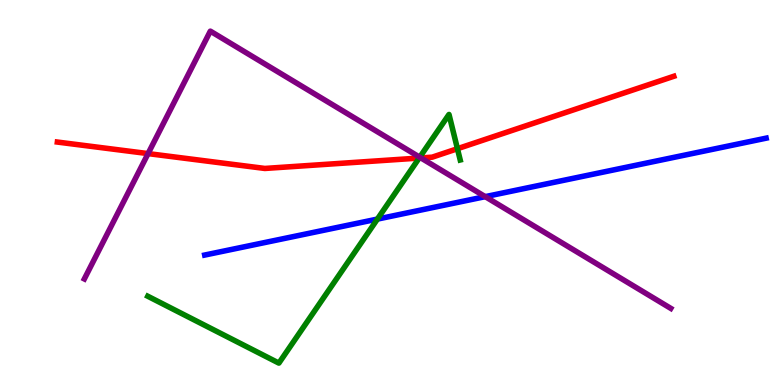[{'lines': ['blue', 'red'], 'intersections': []}, {'lines': ['green', 'red'], 'intersections': [{'x': 5.41, 'y': 5.89}, {'x': 5.9, 'y': 6.14}]}, {'lines': ['purple', 'red'], 'intersections': [{'x': 1.91, 'y': 6.01}, {'x': 5.43, 'y': 5.9}]}, {'lines': ['blue', 'green'], 'intersections': [{'x': 4.87, 'y': 4.31}]}, {'lines': ['blue', 'purple'], 'intersections': [{'x': 6.26, 'y': 4.89}]}, {'lines': ['green', 'purple'], 'intersections': [{'x': 5.42, 'y': 5.92}]}]